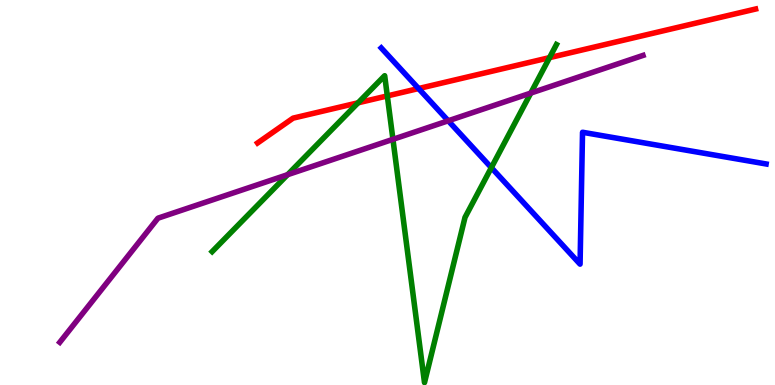[{'lines': ['blue', 'red'], 'intersections': [{'x': 5.4, 'y': 7.7}]}, {'lines': ['green', 'red'], 'intersections': [{'x': 4.62, 'y': 7.33}, {'x': 5.0, 'y': 7.51}, {'x': 7.09, 'y': 8.5}]}, {'lines': ['purple', 'red'], 'intersections': []}, {'lines': ['blue', 'green'], 'intersections': [{'x': 6.34, 'y': 5.65}]}, {'lines': ['blue', 'purple'], 'intersections': [{'x': 5.78, 'y': 6.86}]}, {'lines': ['green', 'purple'], 'intersections': [{'x': 3.71, 'y': 5.46}, {'x': 5.07, 'y': 6.38}, {'x': 6.85, 'y': 7.58}]}]